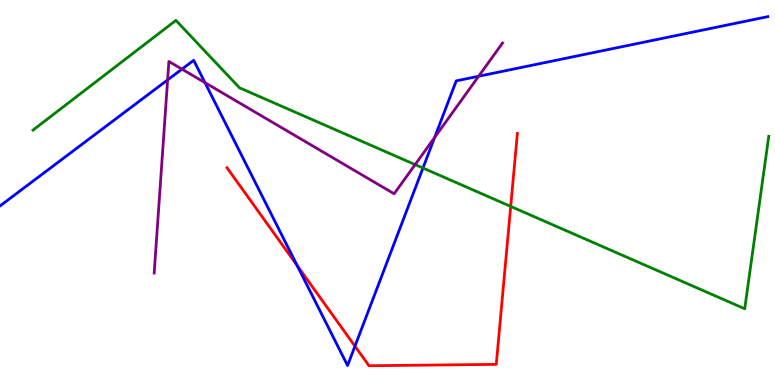[{'lines': ['blue', 'red'], 'intersections': [{'x': 3.83, 'y': 3.1}, {'x': 4.58, 'y': 1.01}]}, {'lines': ['green', 'red'], 'intersections': [{'x': 6.59, 'y': 4.64}]}, {'lines': ['purple', 'red'], 'intersections': []}, {'lines': ['blue', 'green'], 'intersections': [{'x': 5.46, 'y': 5.64}]}, {'lines': ['blue', 'purple'], 'intersections': [{'x': 2.16, 'y': 7.92}, {'x': 2.35, 'y': 8.2}, {'x': 2.64, 'y': 7.85}, {'x': 5.61, 'y': 6.43}, {'x': 6.18, 'y': 8.02}]}, {'lines': ['green', 'purple'], 'intersections': [{'x': 5.36, 'y': 5.72}]}]